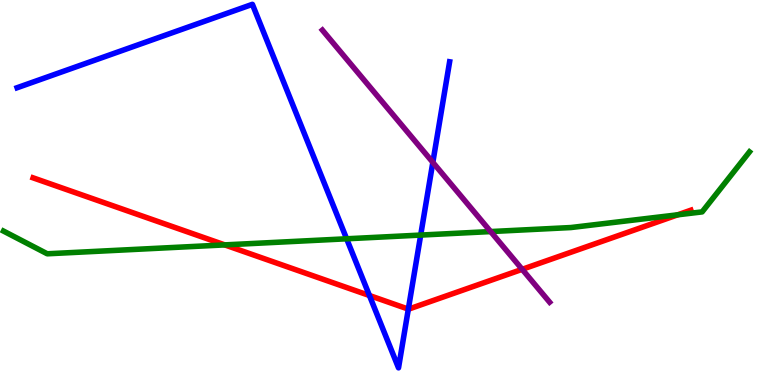[{'lines': ['blue', 'red'], 'intersections': [{'x': 4.77, 'y': 2.32}, {'x': 5.27, 'y': 1.97}]}, {'lines': ['green', 'red'], 'intersections': [{'x': 2.9, 'y': 3.64}, {'x': 8.75, 'y': 4.42}]}, {'lines': ['purple', 'red'], 'intersections': [{'x': 6.74, 'y': 3.0}]}, {'lines': ['blue', 'green'], 'intersections': [{'x': 4.47, 'y': 3.8}, {'x': 5.43, 'y': 3.89}]}, {'lines': ['blue', 'purple'], 'intersections': [{'x': 5.58, 'y': 5.78}]}, {'lines': ['green', 'purple'], 'intersections': [{'x': 6.33, 'y': 3.99}]}]